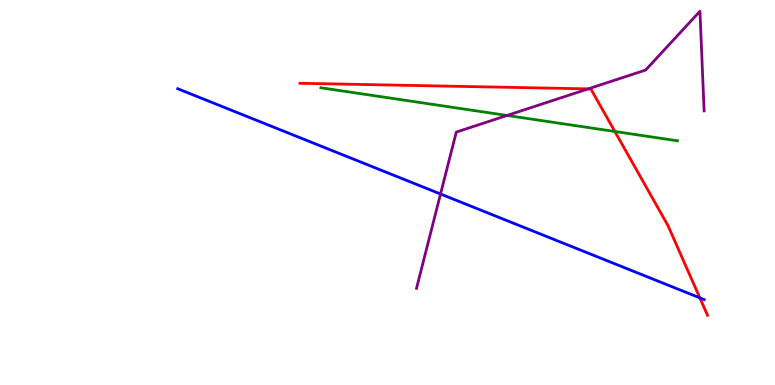[{'lines': ['blue', 'red'], 'intersections': [{'x': 9.03, 'y': 2.26}]}, {'lines': ['green', 'red'], 'intersections': [{'x': 7.93, 'y': 6.58}]}, {'lines': ['purple', 'red'], 'intersections': [{'x': 7.59, 'y': 7.69}]}, {'lines': ['blue', 'green'], 'intersections': []}, {'lines': ['blue', 'purple'], 'intersections': [{'x': 5.68, 'y': 4.96}]}, {'lines': ['green', 'purple'], 'intersections': [{'x': 6.54, 'y': 7.0}]}]